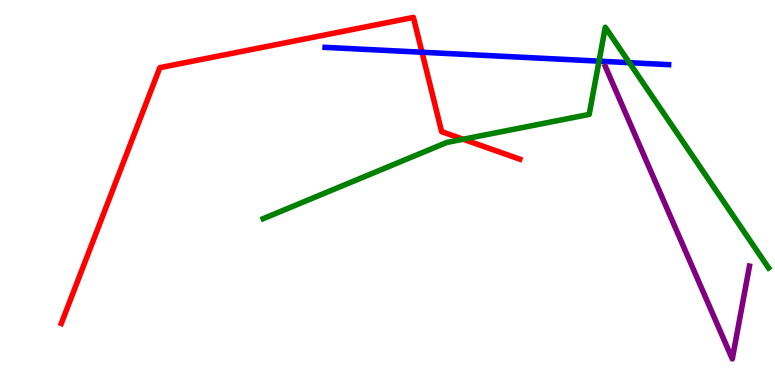[{'lines': ['blue', 'red'], 'intersections': [{'x': 5.45, 'y': 8.64}]}, {'lines': ['green', 'red'], 'intersections': [{'x': 5.98, 'y': 6.38}]}, {'lines': ['purple', 'red'], 'intersections': []}, {'lines': ['blue', 'green'], 'intersections': [{'x': 7.73, 'y': 8.41}, {'x': 8.12, 'y': 8.37}]}, {'lines': ['blue', 'purple'], 'intersections': []}, {'lines': ['green', 'purple'], 'intersections': []}]